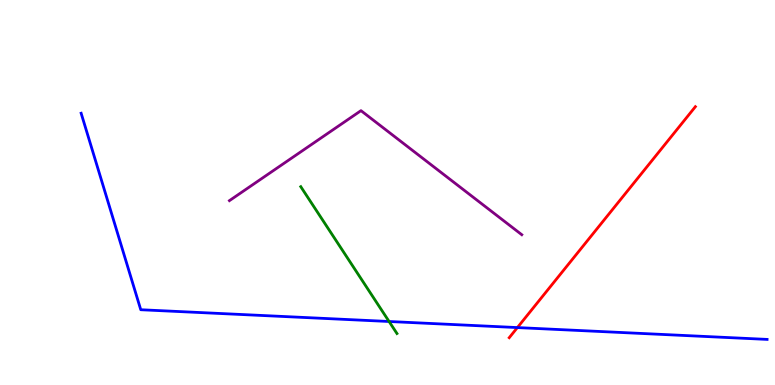[{'lines': ['blue', 'red'], 'intersections': [{'x': 6.68, 'y': 1.49}]}, {'lines': ['green', 'red'], 'intersections': []}, {'lines': ['purple', 'red'], 'intersections': []}, {'lines': ['blue', 'green'], 'intersections': [{'x': 5.02, 'y': 1.65}]}, {'lines': ['blue', 'purple'], 'intersections': []}, {'lines': ['green', 'purple'], 'intersections': []}]